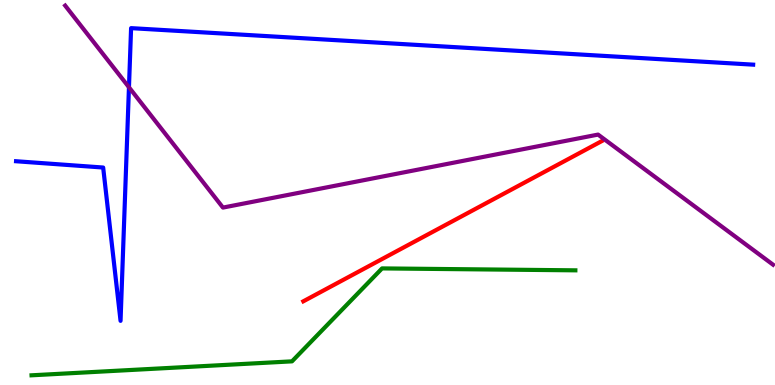[{'lines': ['blue', 'red'], 'intersections': []}, {'lines': ['green', 'red'], 'intersections': []}, {'lines': ['purple', 'red'], 'intersections': []}, {'lines': ['blue', 'green'], 'intersections': []}, {'lines': ['blue', 'purple'], 'intersections': [{'x': 1.66, 'y': 7.73}]}, {'lines': ['green', 'purple'], 'intersections': []}]